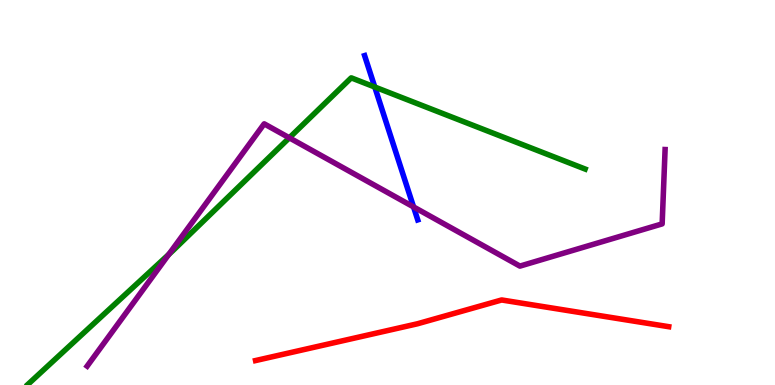[{'lines': ['blue', 'red'], 'intersections': []}, {'lines': ['green', 'red'], 'intersections': []}, {'lines': ['purple', 'red'], 'intersections': []}, {'lines': ['blue', 'green'], 'intersections': [{'x': 4.84, 'y': 7.74}]}, {'lines': ['blue', 'purple'], 'intersections': [{'x': 5.34, 'y': 4.63}]}, {'lines': ['green', 'purple'], 'intersections': [{'x': 2.18, 'y': 3.39}, {'x': 3.73, 'y': 6.42}]}]